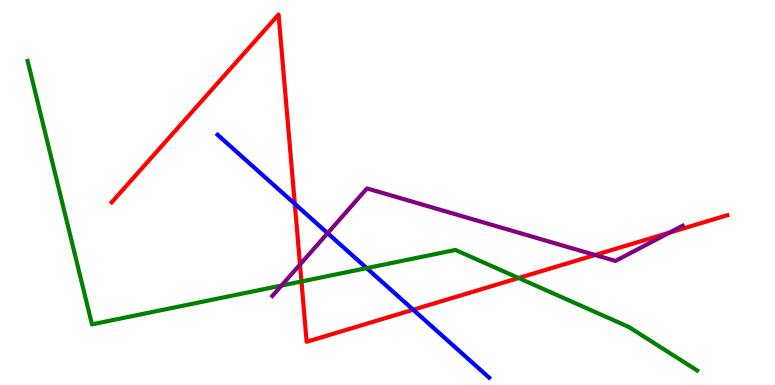[{'lines': ['blue', 'red'], 'intersections': [{'x': 3.8, 'y': 4.71}, {'x': 5.33, 'y': 1.95}]}, {'lines': ['green', 'red'], 'intersections': [{'x': 3.89, 'y': 2.69}, {'x': 6.69, 'y': 2.78}]}, {'lines': ['purple', 'red'], 'intersections': [{'x': 3.87, 'y': 3.13}, {'x': 7.68, 'y': 3.38}, {'x': 8.64, 'y': 3.96}]}, {'lines': ['blue', 'green'], 'intersections': [{'x': 4.73, 'y': 3.04}]}, {'lines': ['blue', 'purple'], 'intersections': [{'x': 4.23, 'y': 3.94}]}, {'lines': ['green', 'purple'], 'intersections': [{'x': 3.63, 'y': 2.58}]}]